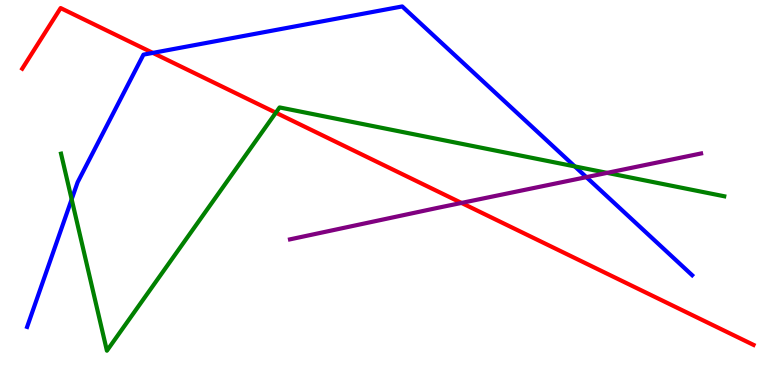[{'lines': ['blue', 'red'], 'intersections': [{'x': 1.97, 'y': 8.63}]}, {'lines': ['green', 'red'], 'intersections': [{'x': 3.56, 'y': 7.07}]}, {'lines': ['purple', 'red'], 'intersections': [{'x': 5.95, 'y': 4.73}]}, {'lines': ['blue', 'green'], 'intersections': [{'x': 0.925, 'y': 4.82}, {'x': 7.42, 'y': 5.68}]}, {'lines': ['blue', 'purple'], 'intersections': [{'x': 7.57, 'y': 5.4}]}, {'lines': ['green', 'purple'], 'intersections': [{'x': 7.83, 'y': 5.51}]}]